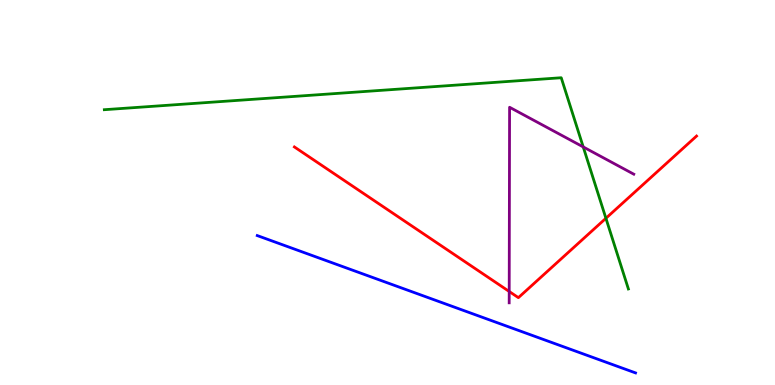[{'lines': ['blue', 'red'], 'intersections': []}, {'lines': ['green', 'red'], 'intersections': [{'x': 7.82, 'y': 4.33}]}, {'lines': ['purple', 'red'], 'intersections': [{'x': 6.57, 'y': 2.43}]}, {'lines': ['blue', 'green'], 'intersections': []}, {'lines': ['blue', 'purple'], 'intersections': []}, {'lines': ['green', 'purple'], 'intersections': [{'x': 7.53, 'y': 6.18}]}]